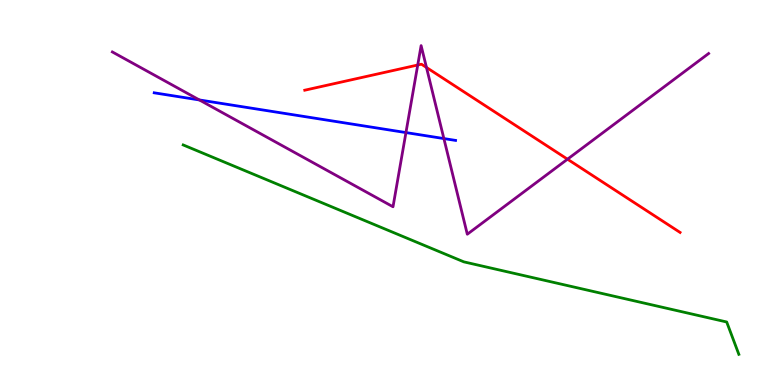[{'lines': ['blue', 'red'], 'intersections': []}, {'lines': ['green', 'red'], 'intersections': []}, {'lines': ['purple', 'red'], 'intersections': [{'x': 5.39, 'y': 8.31}, {'x': 5.5, 'y': 8.25}, {'x': 7.32, 'y': 5.87}]}, {'lines': ['blue', 'green'], 'intersections': []}, {'lines': ['blue', 'purple'], 'intersections': [{'x': 2.57, 'y': 7.4}, {'x': 5.24, 'y': 6.56}, {'x': 5.73, 'y': 6.4}]}, {'lines': ['green', 'purple'], 'intersections': []}]